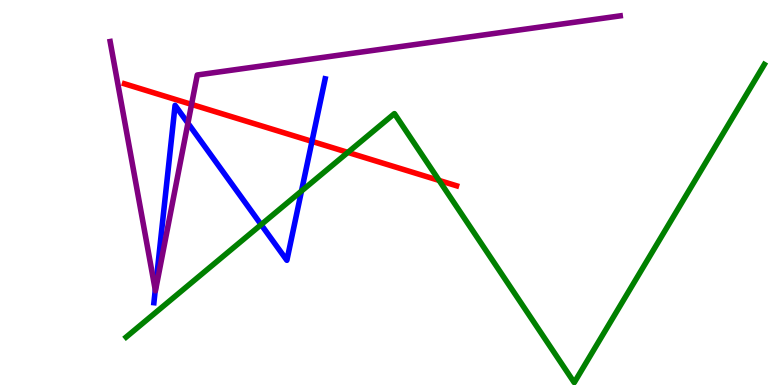[{'lines': ['blue', 'red'], 'intersections': [{'x': 4.03, 'y': 6.33}]}, {'lines': ['green', 'red'], 'intersections': [{'x': 4.49, 'y': 6.04}, {'x': 5.67, 'y': 5.31}]}, {'lines': ['purple', 'red'], 'intersections': [{'x': 2.47, 'y': 7.29}]}, {'lines': ['blue', 'green'], 'intersections': [{'x': 3.37, 'y': 4.17}, {'x': 3.89, 'y': 5.04}]}, {'lines': ['blue', 'purple'], 'intersections': [{'x': 2.0, 'y': 2.47}, {'x': 2.42, 'y': 6.8}]}, {'lines': ['green', 'purple'], 'intersections': []}]